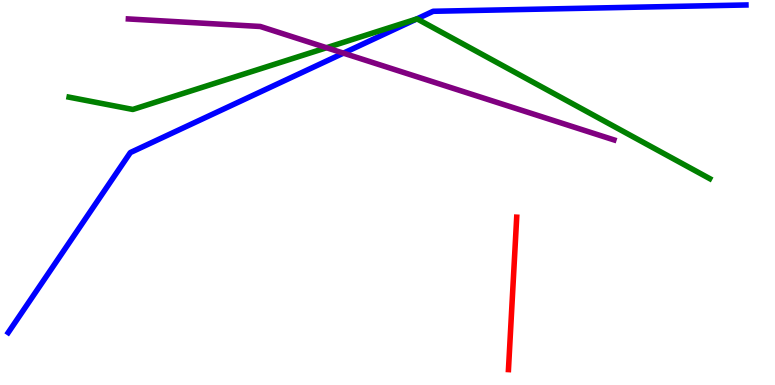[{'lines': ['blue', 'red'], 'intersections': []}, {'lines': ['green', 'red'], 'intersections': []}, {'lines': ['purple', 'red'], 'intersections': []}, {'lines': ['blue', 'green'], 'intersections': [{'x': 5.38, 'y': 9.51}]}, {'lines': ['blue', 'purple'], 'intersections': [{'x': 4.43, 'y': 8.62}]}, {'lines': ['green', 'purple'], 'intersections': [{'x': 4.21, 'y': 8.76}]}]